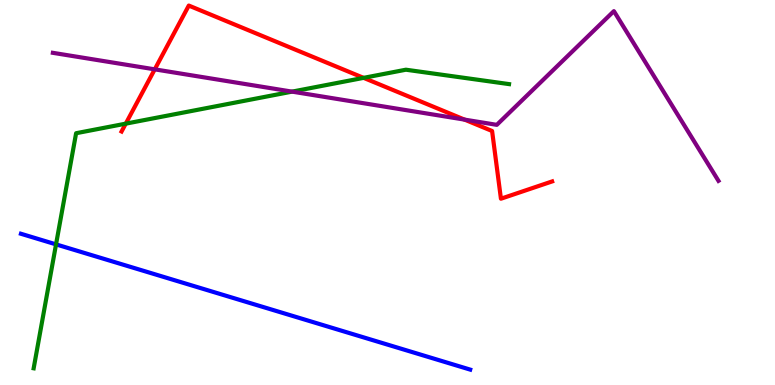[{'lines': ['blue', 'red'], 'intersections': []}, {'lines': ['green', 'red'], 'intersections': [{'x': 1.62, 'y': 6.79}, {'x': 4.69, 'y': 7.98}]}, {'lines': ['purple', 'red'], 'intersections': [{'x': 2.0, 'y': 8.2}, {'x': 5.99, 'y': 6.89}]}, {'lines': ['blue', 'green'], 'intersections': [{'x': 0.723, 'y': 3.65}]}, {'lines': ['blue', 'purple'], 'intersections': []}, {'lines': ['green', 'purple'], 'intersections': [{'x': 3.77, 'y': 7.62}]}]